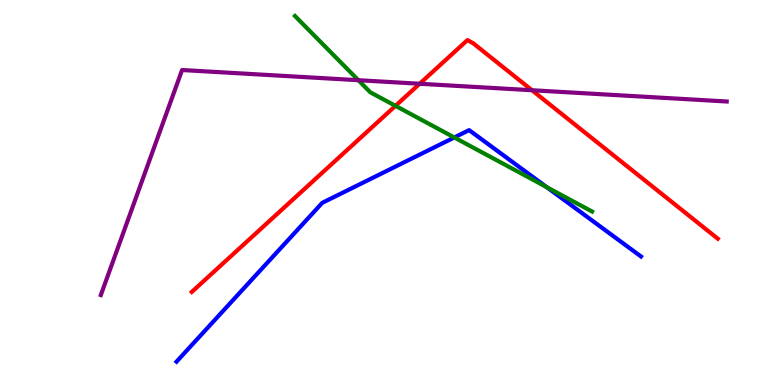[{'lines': ['blue', 'red'], 'intersections': []}, {'lines': ['green', 'red'], 'intersections': [{'x': 5.1, 'y': 7.25}]}, {'lines': ['purple', 'red'], 'intersections': [{'x': 5.41, 'y': 7.82}, {'x': 6.86, 'y': 7.66}]}, {'lines': ['blue', 'green'], 'intersections': [{'x': 5.86, 'y': 6.43}, {'x': 7.05, 'y': 5.14}]}, {'lines': ['blue', 'purple'], 'intersections': []}, {'lines': ['green', 'purple'], 'intersections': [{'x': 4.62, 'y': 7.92}]}]